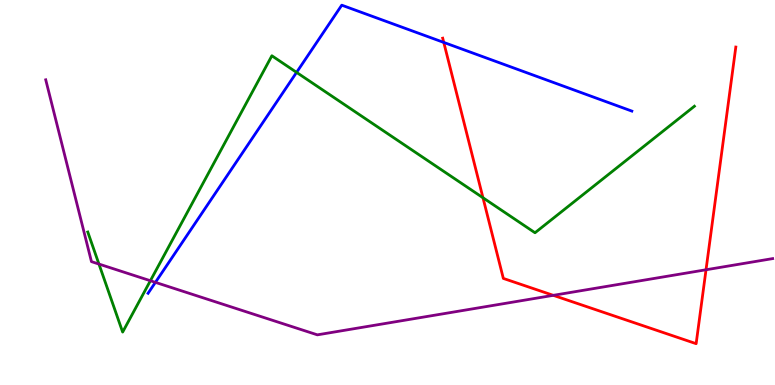[{'lines': ['blue', 'red'], 'intersections': [{'x': 5.73, 'y': 8.9}]}, {'lines': ['green', 'red'], 'intersections': [{'x': 6.23, 'y': 4.86}]}, {'lines': ['purple', 'red'], 'intersections': [{'x': 7.14, 'y': 2.33}, {'x': 9.11, 'y': 2.99}]}, {'lines': ['blue', 'green'], 'intersections': [{'x': 3.83, 'y': 8.12}]}, {'lines': ['blue', 'purple'], 'intersections': [{'x': 2.01, 'y': 2.67}]}, {'lines': ['green', 'purple'], 'intersections': [{'x': 1.28, 'y': 3.14}, {'x': 1.94, 'y': 2.71}]}]